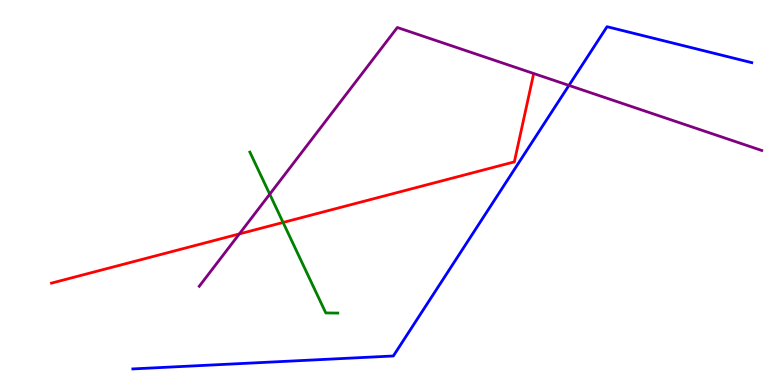[{'lines': ['blue', 'red'], 'intersections': []}, {'lines': ['green', 'red'], 'intersections': [{'x': 3.65, 'y': 4.22}]}, {'lines': ['purple', 'red'], 'intersections': [{'x': 3.09, 'y': 3.92}]}, {'lines': ['blue', 'green'], 'intersections': []}, {'lines': ['blue', 'purple'], 'intersections': [{'x': 7.34, 'y': 7.78}]}, {'lines': ['green', 'purple'], 'intersections': [{'x': 3.48, 'y': 4.96}]}]